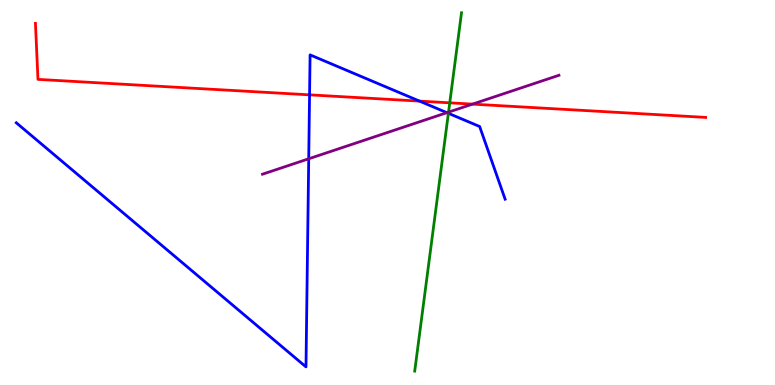[{'lines': ['blue', 'red'], 'intersections': [{'x': 3.99, 'y': 7.54}, {'x': 5.41, 'y': 7.37}]}, {'lines': ['green', 'red'], 'intersections': [{'x': 5.8, 'y': 7.33}]}, {'lines': ['purple', 'red'], 'intersections': [{'x': 6.1, 'y': 7.3}]}, {'lines': ['blue', 'green'], 'intersections': [{'x': 5.79, 'y': 7.06}]}, {'lines': ['blue', 'purple'], 'intersections': [{'x': 3.98, 'y': 5.88}, {'x': 5.77, 'y': 7.07}]}, {'lines': ['green', 'purple'], 'intersections': [{'x': 5.79, 'y': 7.09}]}]